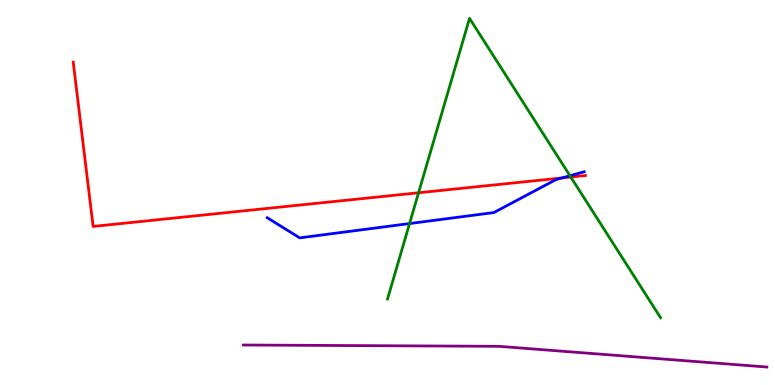[{'lines': ['blue', 'red'], 'intersections': [{'x': 7.25, 'y': 5.38}]}, {'lines': ['green', 'red'], 'intersections': [{'x': 5.4, 'y': 4.99}, {'x': 7.36, 'y': 5.4}]}, {'lines': ['purple', 'red'], 'intersections': []}, {'lines': ['blue', 'green'], 'intersections': [{'x': 5.28, 'y': 4.19}, {'x': 7.35, 'y': 5.44}]}, {'lines': ['blue', 'purple'], 'intersections': []}, {'lines': ['green', 'purple'], 'intersections': []}]